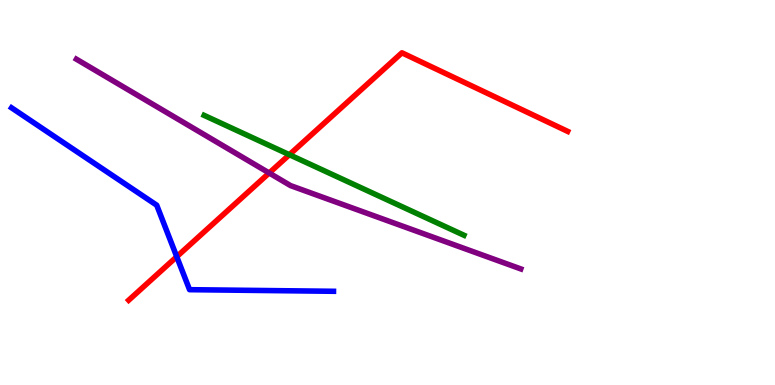[{'lines': ['blue', 'red'], 'intersections': [{'x': 2.28, 'y': 3.33}]}, {'lines': ['green', 'red'], 'intersections': [{'x': 3.73, 'y': 5.98}]}, {'lines': ['purple', 'red'], 'intersections': [{'x': 3.47, 'y': 5.51}]}, {'lines': ['blue', 'green'], 'intersections': []}, {'lines': ['blue', 'purple'], 'intersections': []}, {'lines': ['green', 'purple'], 'intersections': []}]